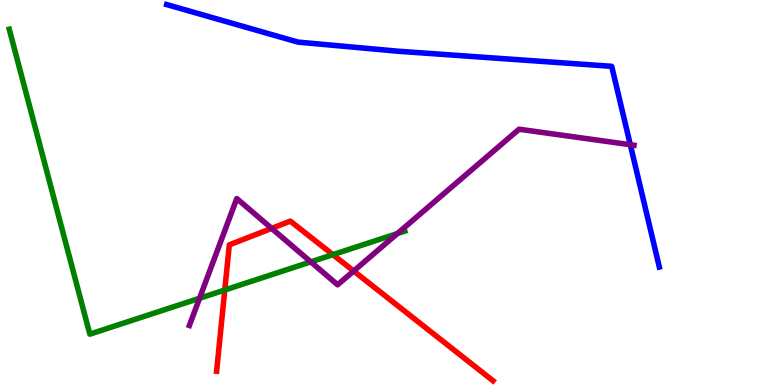[{'lines': ['blue', 'red'], 'intersections': []}, {'lines': ['green', 'red'], 'intersections': [{'x': 2.9, 'y': 2.47}, {'x': 4.3, 'y': 3.39}]}, {'lines': ['purple', 'red'], 'intersections': [{'x': 3.51, 'y': 4.07}, {'x': 4.56, 'y': 2.96}]}, {'lines': ['blue', 'green'], 'intersections': []}, {'lines': ['blue', 'purple'], 'intersections': [{'x': 8.13, 'y': 6.24}]}, {'lines': ['green', 'purple'], 'intersections': [{'x': 2.57, 'y': 2.25}, {'x': 4.01, 'y': 3.2}, {'x': 5.13, 'y': 3.93}]}]